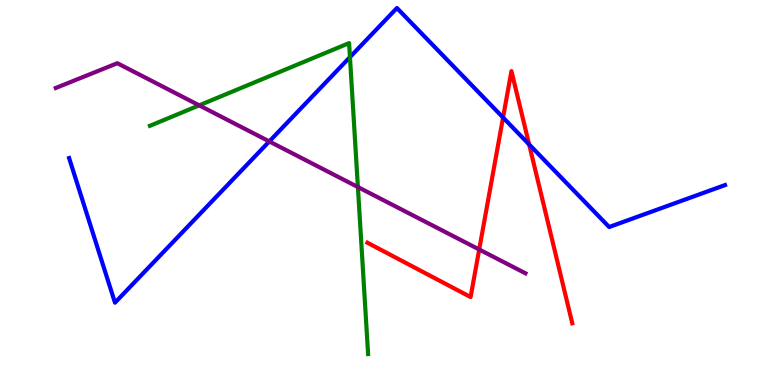[{'lines': ['blue', 'red'], 'intersections': [{'x': 6.49, 'y': 6.95}, {'x': 6.83, 'y': 6.25}]}, {'lines': ['green', 'red'], 'intersections': []}, {'lines': ['purple', 'red'], 'intersections': [{'x': 6.18, 'y': 3.52}]}, {'lines': ['blue', 'green'], 'intersections': [{'x': 4.52, 'y': 8.52}]}, {'lines': ['blue', 'purple'], 'intersections': [{'x': 3.47, 'y': 6.33}]}, {'lines': ['green', 'purple'], 'intersections': [{'x': 2.57, 'y': 7.26}, {'x': 4.62, 'y': 5.14}]}]